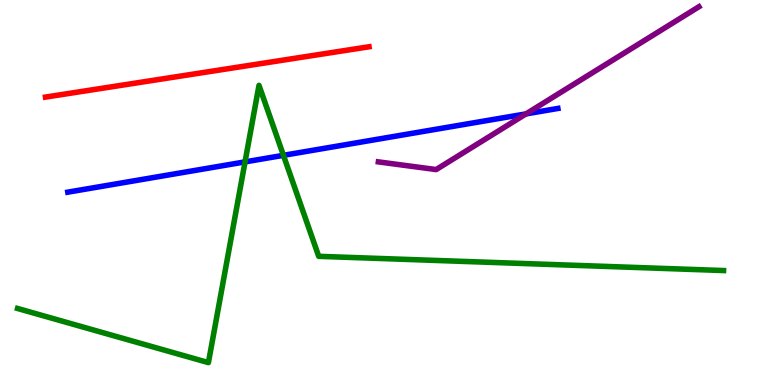[{'lines': ['blue', 'red'], 'intersections': []}, {'lines': ['green', 'red'], 'intersections': []}, {'lines': ['purple', 'red'], 'intersections': []}, {'lines': ['blue', 'green'], 'intersections': [{'x': 3.16, 'y': 5.8}, {'x': 3.66, 'y': 5.97}]}, {'lines': ['blue', 'purple'], 'intersections': [{'x': 6.79, 'y': 7.04}]}, {'lines': ['green', 'purple'], 'intersections': []}]